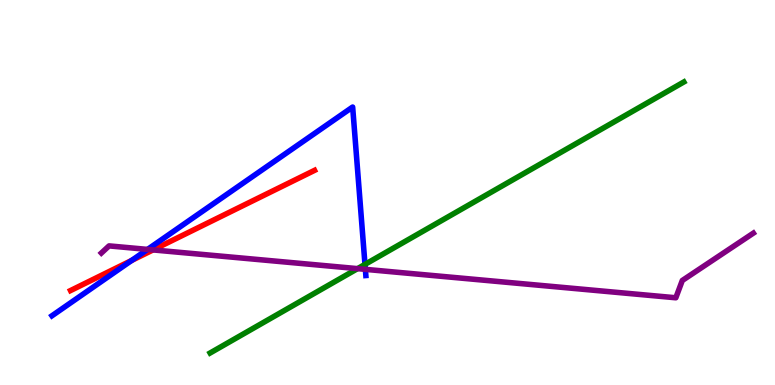[{'lines': ['blue', 'red'], 'intersections': [{'x': 1.7, 'y': 3.24}]}, {'lines': ['green', 'red'], 'intersections': []}, {'lines': ['purple', 'red'], 'intersections': [{'x': 1.97, 'y': 3.51}]}, {'lines': ['blue', 'green'], 'intersections': [{'x': 4.71, 'y': 3.13}]}, {'lines': ['blue', 'purple'], 'intersections': [{'x': 1.9, 'y': 3.52}, {'x': 4.71, 'y': 3.0}]}, {'lines': ['green', 'purple'], 'intersections': [{'x': 4.61, 'y': 3.02}]}]